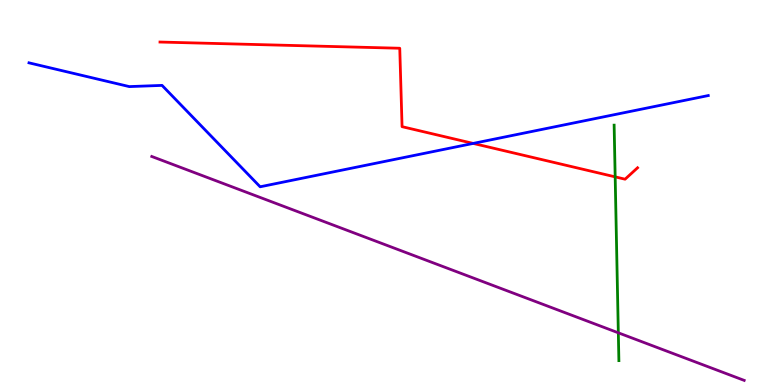[{'lines': ['blue', 'red'], 'intersections': [{'x': 6.11, 'y': 6.27}]}, {'lines': ['green', 'red'], 'intersections': [{'x': 7.94, 'y': 5.41}]}, {'lines': ['purple', 'red'], 'intersections': []}, {'lines': ['blue', 'green'], 'intersections': []}, {'lines': ['blue', 'purple'], 'intersections': []}, {'lines': ['green', 'purple'], 'intersections': [{'x': 7.98, 'y': 1.36}]}]